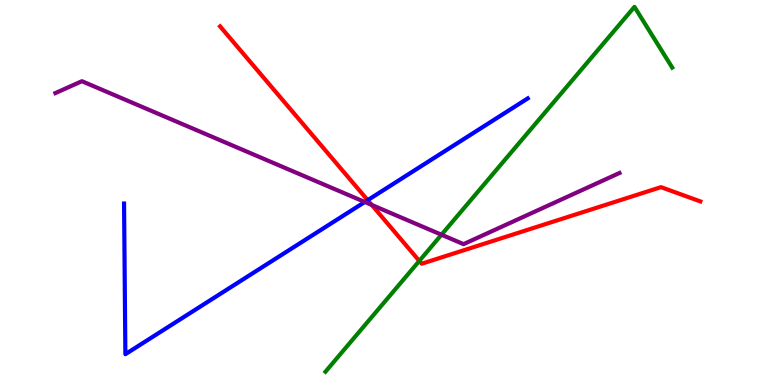[{'lines': ['blue', 'red'], 'intersections': [{'x': 4.74, 'y': 4.8}]}, {'lines': ['green', 'red'], 'intersections': [{'x': 5.41, 'y': 3.22}]}, {'lines': ['purple', 'red'], 'intersections': [{'x': 4.8, 'y': 4.68}]}, {'lines': ['blue', 'green'], 'intersections': []}, {'lines': ['blue', 'purple'], 'intersections': [{'x': 4.71, 'y': 4.75}]}, {'lines': ['green', 'purple'], 'intersections': [{'x': 5.7, 'y': 3.9}]}]